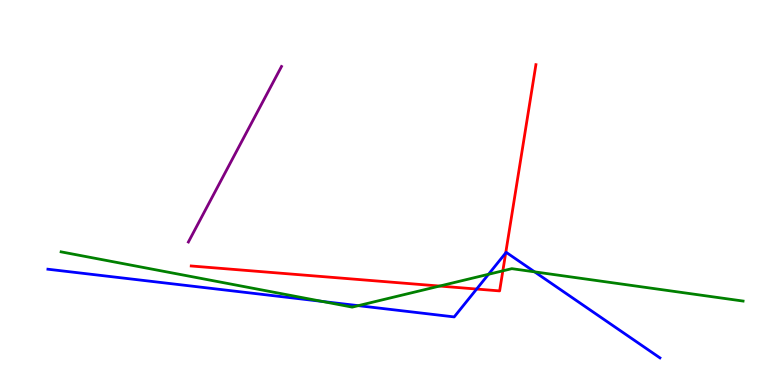[{'lines': ['blue', 'red'], 'intersections': [{'x': 6.15, 'y': 2.49}, {'x': 6.53, 'y': 3.43}]}, {'lines': ['green', 'red'], 'intersections': [{'x': 5.67, 'y': 2.57}, {'x': 6.49, 'y': 2.97}]}, {'lines': ['purple', 'red'], 'intersections': []}, {'lines': ['blue', 'green'], 'intersections': [{'x': 4.16, 'y': 2.17}, {'x': 4.62, 'y': 2.06}, {'x': 6.3, 'y': 2.88}, {'x': 6.9, 'y': 2.94}]}, {'lines': ['blue', 'purple'], 'intersections': []}, {'lines': ['green', 'purple'], 'intersections': []}]